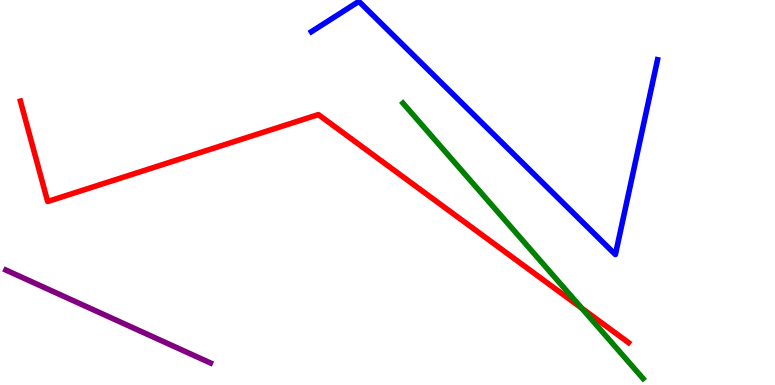[{'lines': ['blue', 'red'], 'intersections': []}, {'lines': ['green', 'red'], 'intersections': [{'x': 7.51, 'y': 1.99}]}, {'lines': ['purple', 'red'], 'intersections': []}, {'lines': ['blue', 'green'], 'intersections': []}, {'lines': ['blue', 'purple'], 'intersections': []}, {'lines': ['green', 'purple'], 'intersections': []}]